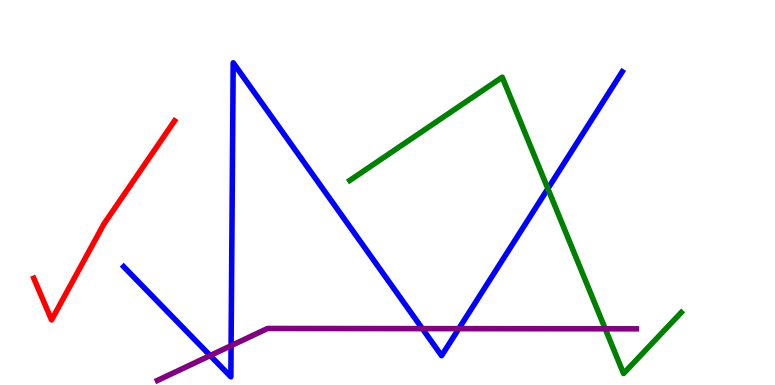[{'lines': ['blue', 'red'], 'intersections': []}, {'lines': ['green', 'red'], 'intersections': []}, {'lines': ['purple', 'red'], 'intersections': []}, {'lines': ['blue', 'green'], 'intersections': [{'x': 7.07, 'y': 5.1}]}, {'lines': ['blue', 'purple'], 'intersections': [{'x': 2.71, 'y': 0.765}, {'x': 2.98, 'y': 1.02}, {'x': 5.45, 'y': 1.46}, {'x': 5.92, 'y': 1.46}]}, {'lines': ['green', 'purple'], 'intersections': [{'x': 7.81, 'y': 1.46}]}]